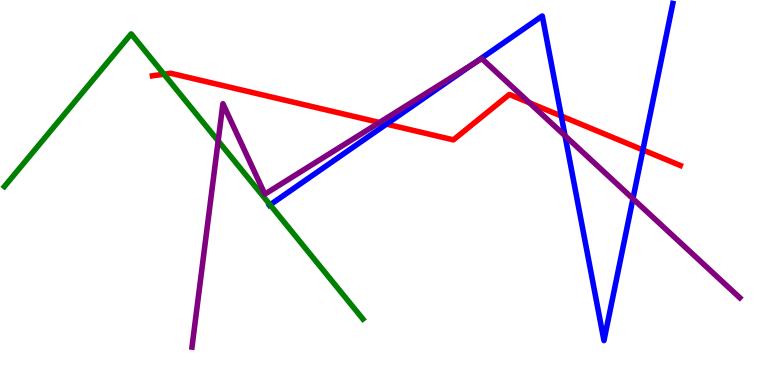[{'lines': ['blue', 'red'], 'intersections': [{'x': 4.99, 'y': 6.78}, {'x': 7.24, 'y': 6.99}, {'x': 8.3, 'y': 6.11}]}, {'lines': ['green', 'red'], 'intersections': [{'x': 2.12, 'y': 8.07}]}, {'lines': ['purple', 'red'], 'intersections': [{'x': 4.9, 'y': 6.82}, {'x': 6.83, 'y': 7.33}]}, {'lines': ['blue', 'green'], 'intersections': [{'x': 3.49, 'y': 4.68}]}, {'lines': ['blue', 'purple'], 'intersections': [{'x': 6.11, 'y': 8.34}, {'x': 7.29, 'y': 6.47}, {'x': 8.17, 'y': 4.84}]}, {'lines': ['green', 'purple'], 'intersections': [{'x': 2.82, 'y': 6.34}]}]